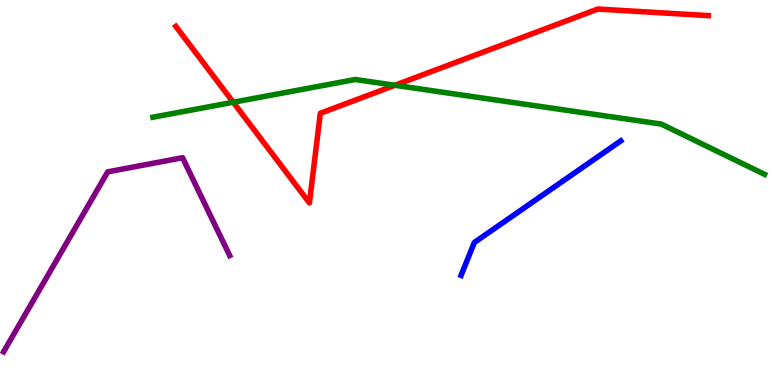[{'lines': ['blue', 'red'], 'intersections': []}, {'lines': ['green', 'red'], 'intersections': [{'x': 3.01, 'y': 7.34}, {'x': 5.1, 'y': 7.79}]}, {'lines': ['purple', 'red'], 'intersections': []}, {'lines': ['blue', 'green'], 'intersections': []}, {'lines': ['blue', 'purple'], 'intersections': []}, {'lines': ['green', 'purple'], 'intersections': []}]